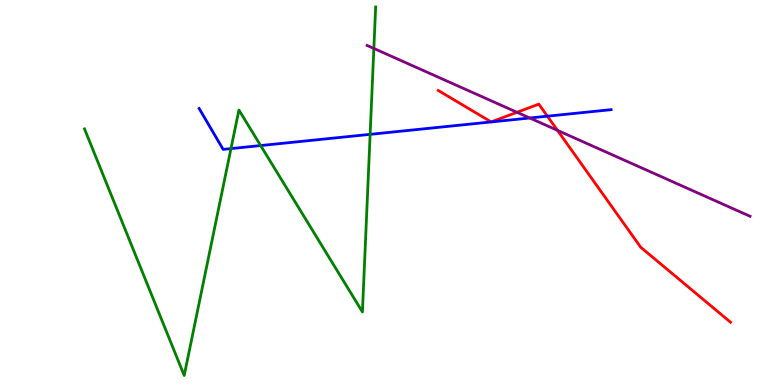[{'lines': ['blue', 'red'], 'intersections': [{'x': 7.06, 'y': 6.98}]}, {'lines': ['green', 'red'], 'intersections': []}, {'lines': ['purple', 'red'], 'intersections': [{'x': 6.67, 'y': 7.08}, {'x': 7.19, 'y': 6.61}]}, {'lines': ['blue', 'green'], 'intersections': [{'x': 2.98, 'y': 6.14}, {'x': 3.36, 'y': 6.22}, {'x': 4.78, 'y': 6.51}]}, {'lines': ['blue', 'purple'], 'intersections': [{'x': 6.84, 'y': 6.94}]}, {'lines': ['green', 'purple'], 'intersections': [{'x': 4.82, 'y': 8.74}]}]